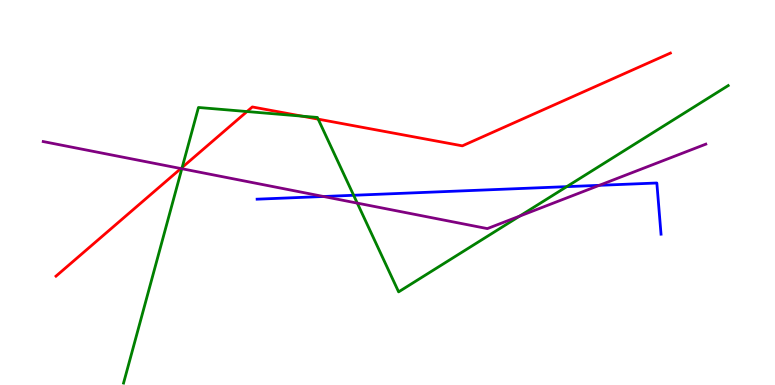[{'lines': ['blue', 'red'], 'intersections': []}, {'lines': ['green', 'red'], 'intersections': [{'x': 2.35, 'y': 5.65}, {'x': 3.19, 'y': 7.1}, {'x': 3.9, 'y': 6.98}, {'x': 4.11, 'y': 6.91}]}, {'lines': ['purple', 'red'], 'intersections': [{'x': 2.33, 'y': 5.62}]}, {'lines': ['blue', 'green'], 'intersections': [{'x': 4.56, 'y': 4.93}, {'x': 7.31, 'y': 5.15}]}, {'lines': ['blue', 'purple'], 'intersections': [{'x': 4.17, 'y': 4.9}, {'x': 7.73, 'y': 5.19}]}, {'lines': ['green', 'purple'], 'intersections': [{'x': 2.35, 'y': 5.62}, {'x': 4.61, 'y': 4.72}, {'x': 6.71, 'y': 4.39}]}]